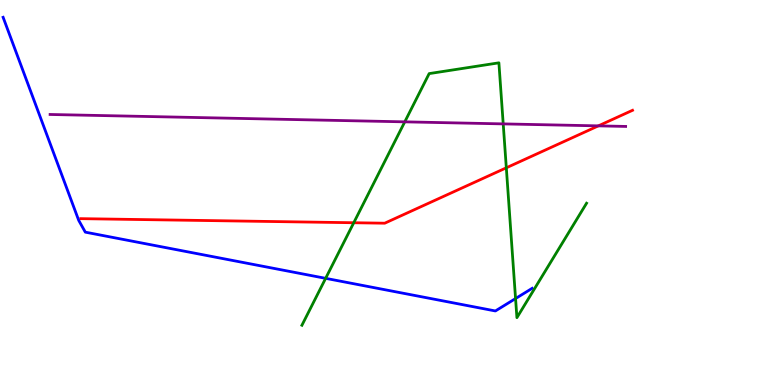[{'lines': ['blue', 'red'], 'intersections': []}, {'lines': ['green', 'red'], 'intersections': [{'x': 4.56, 'y': 4.21}, {'x': 6.53, 'y': 5.64}]}, {'lines': ['purple', 'red'], 'intersections': [{'x': 7.72, 'y': 6.73}]}, {'lines': ['blue', 'green'], 'intersections': [{'x': 4.2, 'y': 2.77}, {'x': 6.65, 'y': 2.25}]}, {'lines': ['blue', 'purple'], 'intersections': []}, {'lines': ['green', 'purple'], 'intersections': [{'x': 5.22, 'y': 6.84}, {'x': 6.49, 'y': 6.78}]}]